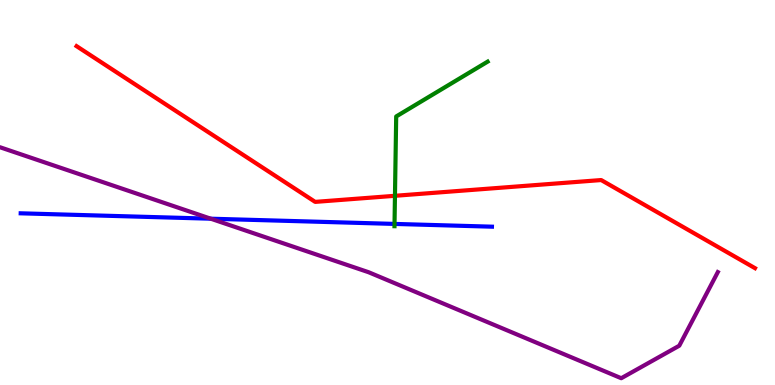[{'lines': ['blue', 'red'], 'intersections': []}, {'lines': ['green', 'red'], 'intersections': [{'x': 5.1, 'y': 4.91}]}, {'lines': ['purple', 'red'], 'intersections': []}, {'lines': ['blue', 'green'], 'intersections': [{'x': 5.09, 'y': 4.18}]}, {'lines': ['blue', 'purple'], 'intersections': [{'x': 2.72, 'y': 4.32}]}, {'lines': ['green', 'purple'], 'intersections': []}]